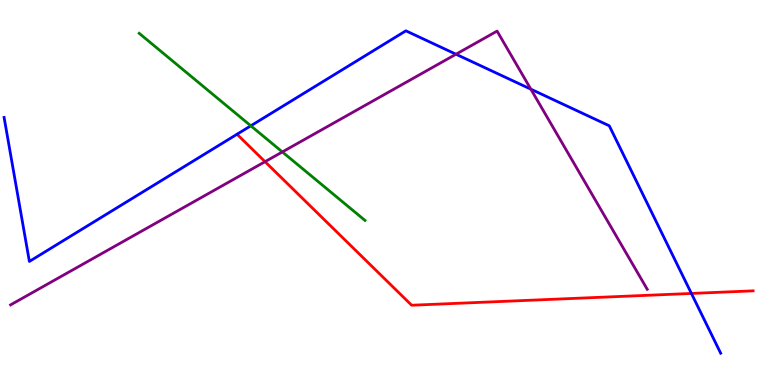[{'lines': ['blue', 'red'], 'intersections': [{'x': 8.92, 'y': 2.38}]}, {'lines': ['green', 'red'], 'intersections': []}, {'lines': ['purple', 'red'], 'intersections': [{'x': 3.42, 'y': 5.8}]}, {'lines': ['blue', 'green'], 'intersections': [{'x': 3.24, 'y': 6.73}]}, {'lines': ['blue', 'purple'], 'intersections': [{'x': 5.88, 'y': 8.59}, {'x': 6.85, 'y': 7.68}]}, {'lines': ['green', 'purple'], 'intersections': [{'x': 3.64, 'y': 6.05}]}]